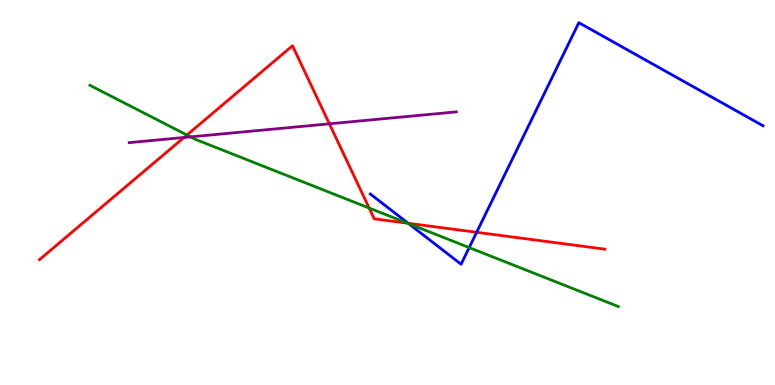[{'lines': ['blue', 'red'], 'intersections': [{'x': 5.27, 'y': 4.2}, {'x': 6.15, 'y': 3.97}]}, {'lines': ['green', 'red'], 'intersections': [{'x': 2.41, 'y': 6.49}, {'x': 4.76, 'y': 4.6}, {'x': 5.26, 'y': 4.2}]}, {'lines': ['purple', 'red'], 'intersections': [{'x': 2.37, 'y': 6.43}, {'x': 4.25, 'y': 6.78}]}, {'lines': ['blue', 'green'], 'intersections': [{'x': 5.27, 'y': 4.19}, {'x': 6.05, 'y': 3.57}]}, {'lines': ['blue', 'purple'], 'intersections': []}, {'lines': ['green', 'purple'], 'intersections': [{'x': 2.46, 'y': 6.45}]}]